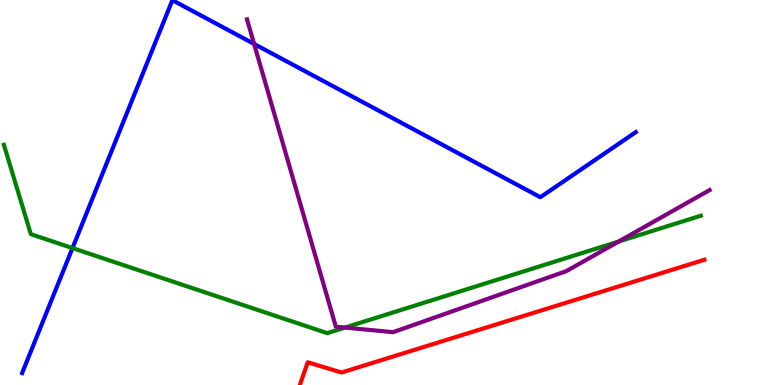[{'lines': ['blue', 'red'], 'intersections': []}, {'lines': ['green', 'red'], 'intersections': []}, {'lines': ['purple', 'red'], 'intersections': []}, {'lines': ['blue', 'green'], 'intersections': [{'x': 0.935, 'y': 3.56}]}, {'lines': ['blue', 'purple'], 'intersections': [{'x': 3.28, 'y': 8.86}]}, {'lines': ['green', 'purple'], 'intersections': [{'x': 4.45, 'y': 1.49}, {'x': 7.98, 'y': 3.73}]}]